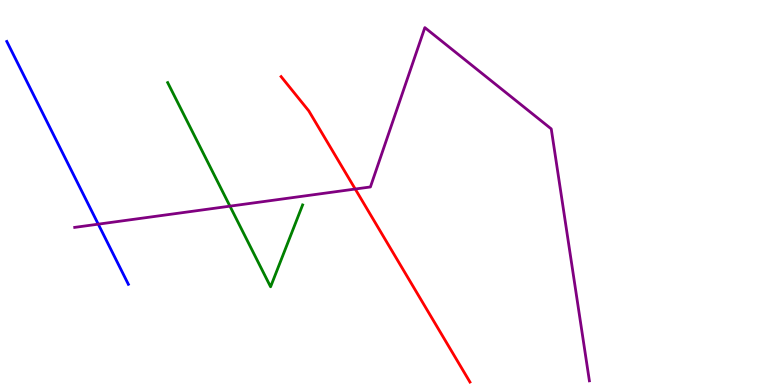[{'lines': ['blue', 'red'], 'intersections': []}, {'lines': ['green', 'red'], 'intersections': []}, {'lines': ['purple', 'red'], 'intersections': [{'x': 4.58, 'y': 5.09}]}, {'lines': ['blue', 'green'], 'intersections': []}, {'lines': ['blue', 'purple'], 'intersections': [{'x': 1.27, 'y': 4.18}]}, {'lines': ['green', 'purple'], 'intersections': [{'x': 2.97, 'y': 4.65}]}]